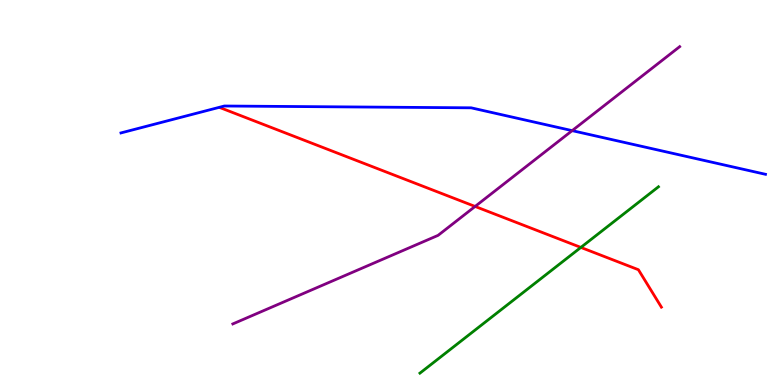[{'lines': ['blue', 'red'], 'intersections': []}, {'lines': ['green', 'red'], 'intersections': [{'x': 7.49, 'y': 3.57}]}, {'lines': ['purple', 'red'], 'intersections': [{'x': 6.13, 'y': 4.64}]}, {'lines': ['blue', 'green'], 'intersections': []}, {'lines': ['blue', 'purple'], 'intersections': [{'x': 7.38, 'y': 6.61}]}, {'lines': ['green', 'purple'], 'intersections': []}]